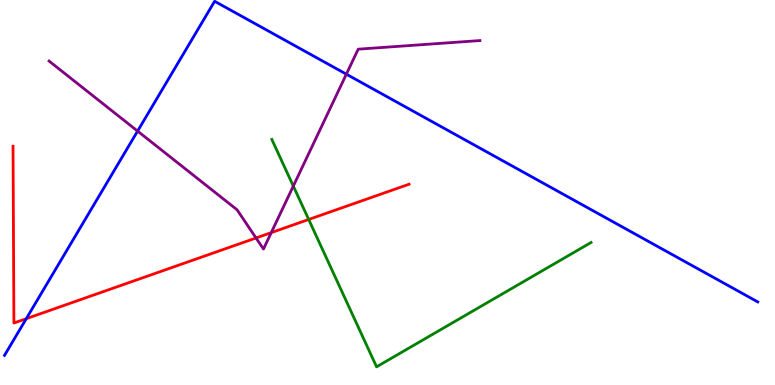[{'lines': ['blue', 'red'], 'intersections': [{'x': 0.339, 'y': 1.72}]}, {'lines': ['green', 'red'], 'intersections': [{'x': 3.98, 'y': 4.3}]}, {'lines': ['purple', 'red'], 'intersections': [{'x': 3.3, 'y': 3.82}, {'x': 3.5, 'y': 3.96}]}, {'lines': ['blue', 'green'], 'intersections': []}, {'lines': ['blue', 'purple'], 'intersections': [{'x': 1.78, 'y': 6.59}, {'x': 4.47, 'y': 8.07}]}, {'lines': ['green', 'purple'], 'intersections': [{'x': 3.78, 'y': 5.17}]}]